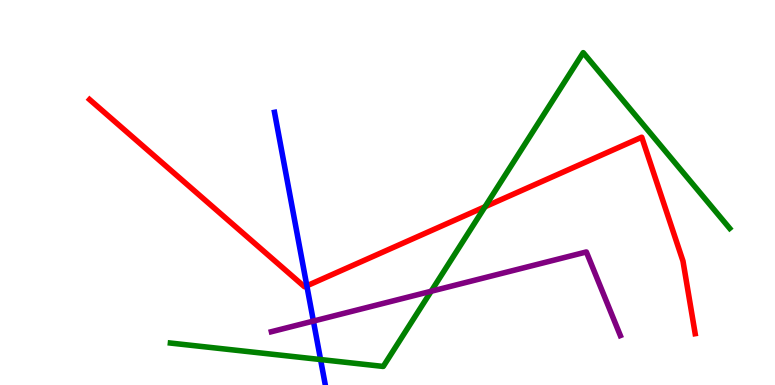[{'lines': ['blue', 'red'], 'intersections': [{'x': 3.96, 'y': 2.58}]}, {'lines': ['green', 'red'], 'intersections': [{'x': 6.26, 'y': 4.63}]}, {'lines': ['purple', 'red'], 'intersections': []}, {'lines': ['blue', 'green'], 'intersections': [{'x': 4.14, 'y': 0.661}]}, {'lines': ['blue', 'purple'], 'intersections': [{'x': 4.04, 'y': 1.66}]}, {'lines': ['green', 'purple'], 'intersections': [{'x': 5.56, 'y': 2.43}]}]